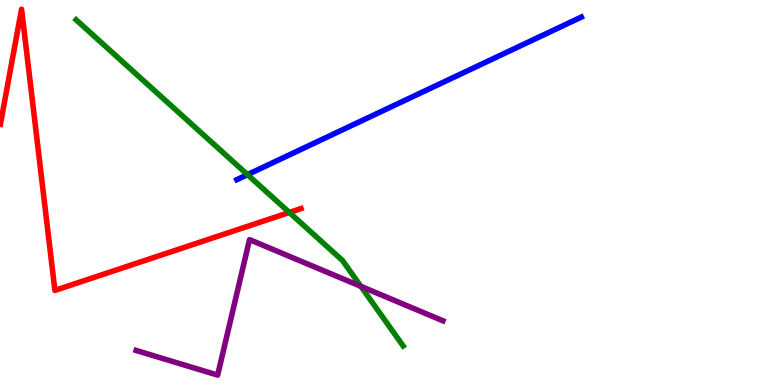[{'lines': ['blue', 'red'], 'intersections': []}, {'lines': ['green', 'red'], 'intersections': [{'x': 3.73, 'y': 4.48}]}, {'lines': ['purple', 'red'], 'intersections': []}, {'lines': ['blue', 'green'], 'intersections': [{'x': 3.19, 'y': 5.46}]}, {'lines': ['blue', 'purple'], 'intersections': []}, {'lines': ['green', 'purple'], 'intersections': [{'x': 4.66, 'y': 2.56}]}]